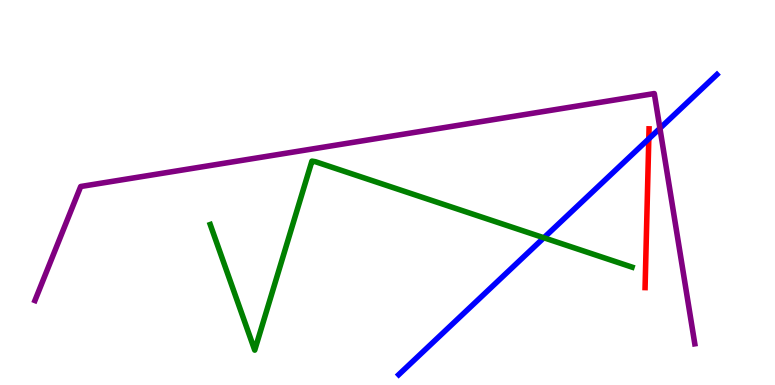[{'lines': ['blue', 'red'], 'intersections': [{'x': 8.37, 'y': 6.39}]}, {'lines': ['green', 'red'], 'intersections': []}, {'lines': ['purple', 'red'], 'intersections': []}, {'lines': ['blue', 'green'], 'intersections': [{'x': 7.02, 'y': 3.82}]}, {'lines': ['blue', 'purple'], 'intersections': [{'x': 8.52, 'y': 6.67}]}, {'lines': ['green', 'purple'], 'intersections': []}]